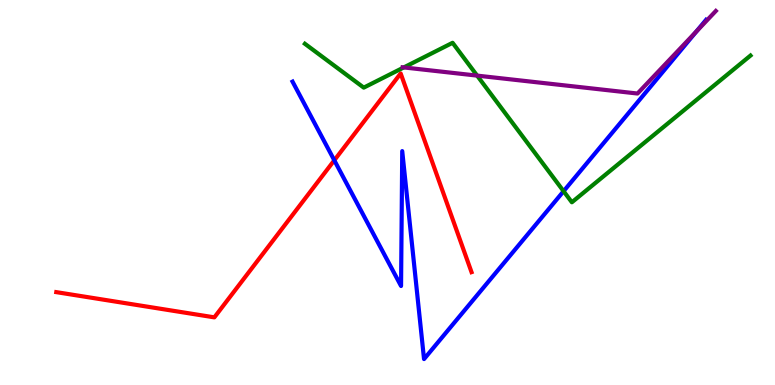[{'lines': ['blue', 'red'], 'intersections': [{'x': 4.31, 'y': 5.84}]}, {'lines': ['green', 'red'], 'intersections': []}, {'lines': ['purple', 'red'], 'intersections': []}, {'lines': ['blue', 'green'], 'intersections': [{'x': 7.27, 'y': 5.03}]}, {'lines': ['blue', 'purple'], 'intersections': [{'x': 8.99, 'y': 9.18}]}, {'lines': ['green', 'purple'], 'intersections': [{'x': 5.21, 'y': 8.25}, {'x': 6.16, 'y': 8.04}]}]